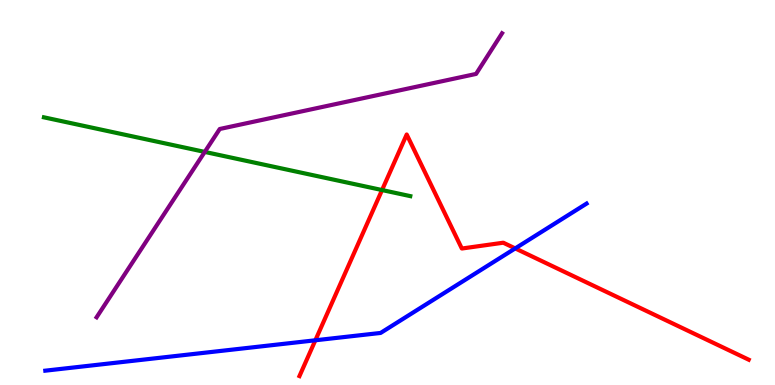[{'lines': ['blue', 'red'], 'intersections': [{'x': 4.07, 'y': 1.16}, {'x': 6.65, 'y': 3.55}]}, {'lines': ['green', 'red'], 'intersections': [{'x': 4.93, 'y': 5.06}]}, {'lines': ['purple', 'red'], 'intersections': []}, {'lines': ['blue', 'green'], 'intersections': []}, {'lines': ['blue', 'purple'], 'intersections': []}, {'lines': ['green', 'purple'], 'intersections': [{'x': 2.64, 'y': 6.05}]}]